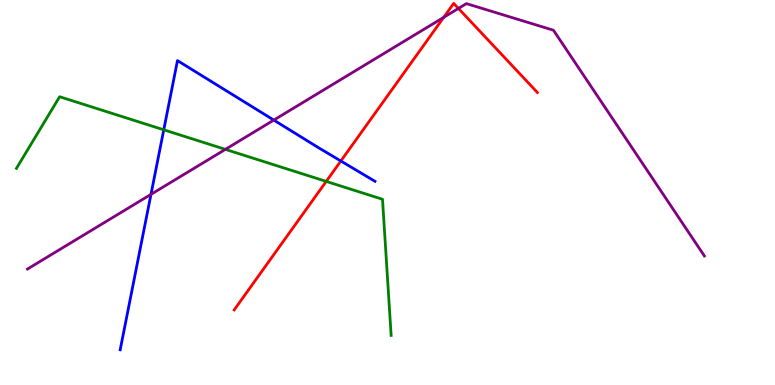[{'lines': ['blue', 'red'], 'intersections': [{'x': 4.4, 'y': 5.82}]}, {'lines': ['green', 'red'], 'intersections': [{'x': 4.21, 'y': 5.29}]}, {'lines': ['purple', 'red'], 'intersections': [{'x': 5.73, 'y': 9.55}, {'x': 5.92, 'y': 9.78}]}, {'lines': ['blue', 'green'], 'intersections': [{'x': 2.11, 'y': 6.63}]}, {'lines': ['blue', 'purple'], 'intersections': [{'x': 1.95, 'y': 4.95}, {'x': 3.53, 'y': 6.88}]}, {'lines': ['green', 'purple'], 'intersections': [{'x': 2.91, 'y': 6.12}]}]